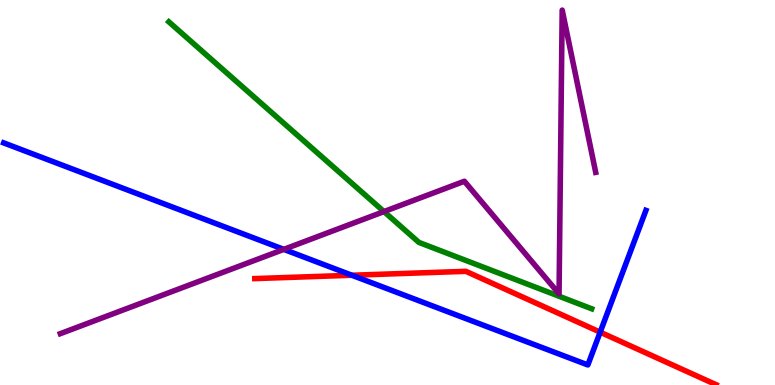[{'lines': ['blue', 'red'], 'intersections': [{'x': 4.54, 'y': 2.85}, {'x': 7.74, 'y': 1.37}]}, {'lines': ['green', 'red'], 'intersections': []}, {'lines': ['purple', 'red'], 'intersections': []}, {'lines': ['blue', 'green'], 'intersections': []}, {'lines': ['blue', 'purple'], 'intersections': [{'x': 3.66, 'y': 3.52}]}, {'lines': ['green', 'purple'], 'intersections': [{'x': 4.95, 'y': 4.5}]}]